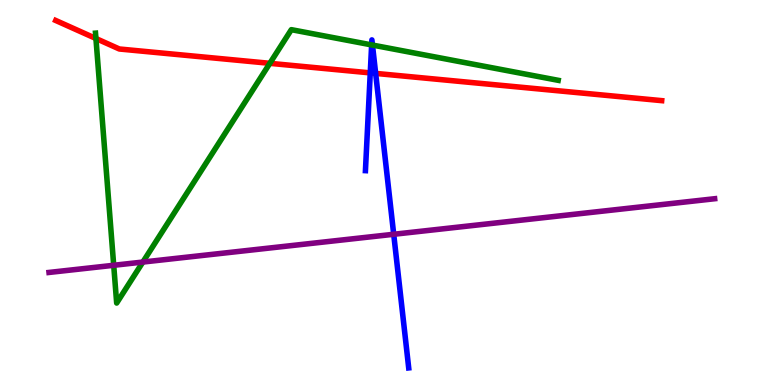[{'lines': ['blue', 'red'], 'intersections': [{'x': 4.78, 'y': 8.11}, {'x': 4.85, 'y': 8.09}]}, {'lines': ['green', 'red'], 'intersections': [{'x': 1.24, 'y': 9.0}, {'x': 3.48, 'y': 8.36}]}, {'lines': ['purple', 'red'], 'intersections': []}, {'lines': ['blue', 'green'], 'intersections': [{'x': 4.8, 'y': 8.83}, {'x': 4.81, 'y': 8.83}]}, {'lines': ['blue', 'purple'], 'intersections': [{'x': 5.08, 'y': 3.91}]}, {'lines': ['green', 'purple'], 'intersections': [{'x': 1.47, 'y': 3.11}, {'x': 1.84, 'y': 3.19}]}]